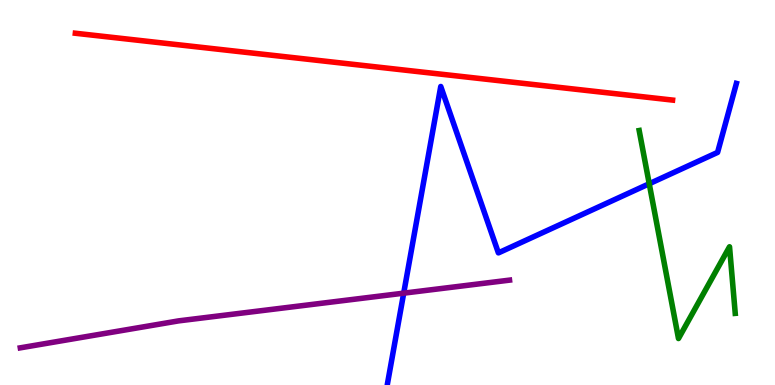[{'lines': ['blue', 'red'], 'intersections': []}, {'lines': ['green', 'red'], 'intersections': []}, {'lines': ['purple', 'red'], 'intersections': []}, {'lines': ['blue', 'green'], 'intersections': [{'x': 8.38, 'y': 5.23}]}, {'lines': ['blue', 'purple'], 'intersections': [{'x': 5.21, 'y': 2.39}]}, {'lines': ['green', 'purple'], 'intersections': []}]